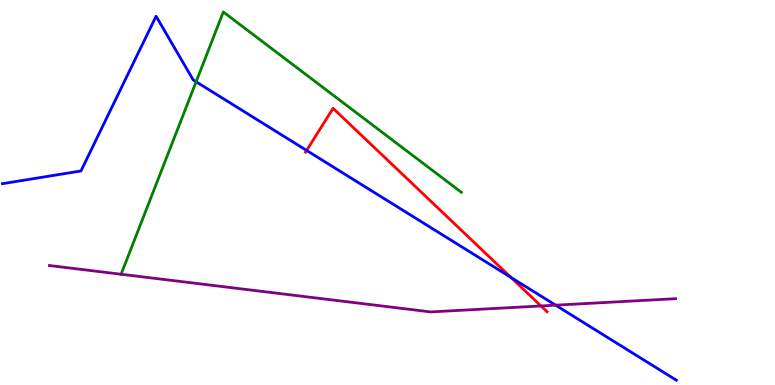[{'lines': ['blue', 'red'], 'intersections': [{'x': 3.96, 'y': 6.09}, {'x': 6.59, 'y': 2.79}]}, {'lines': ['green', 'red'], 'intersections': []}, {'lines': ['purple', 'red'], 'intersections': [{'x': 6.98, 'y': 2.05}]}, {'lines': ['blue', 'green'], 'intersections': [{'x': 2.53, 'y': 7.88}]}, {'lines': ['blue', 'purple'], 'intersections': [{'x': 7.17, 'y': 2.07}]}, {'lines': ['green', 'purple'], 'intersections': [{'x': 1.56, 'y': 2.88}]}]